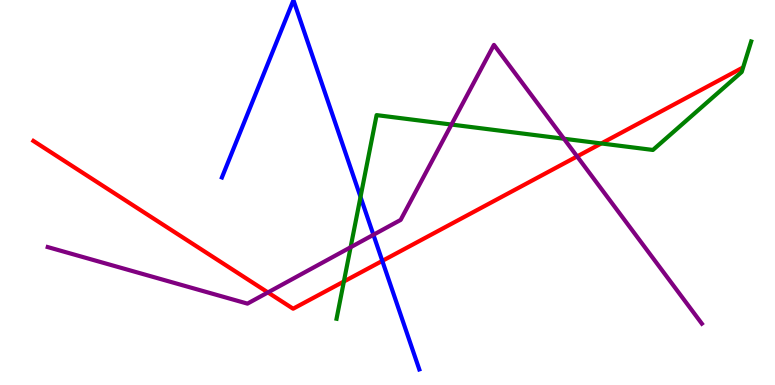[{'lines': ['blue', 'red'], 'intersections': [{'x': 4.93, 'y': 3.22}]}, {'lines': ['green', 'red'], 'intersections': [{'x': 4.44, 'y': 2.69}, {'x': 7.76, 'y': 6.27}]}, {'lines': ['purple', 'red'], 'intersections': [{'x': 3.46, 'y': 2.4}, {'x': 7.45, 'y': 5.94}]}, {'lines': ['blue', 'green'], 'intersections': [{'x': 4.65, 'y': 4.88}]}, {'lines': ['blue', 'purple'], 'intersections': [{'x': 4.82, 'y': 3.9}]}, {'lines': ['green', 'purple'], 'intersections': [{'x': 4.52, 'y': 3.58}, {'x': 5.83, 'y': 6.76}, {'x': 7.28, 'y': 6.4}]}]